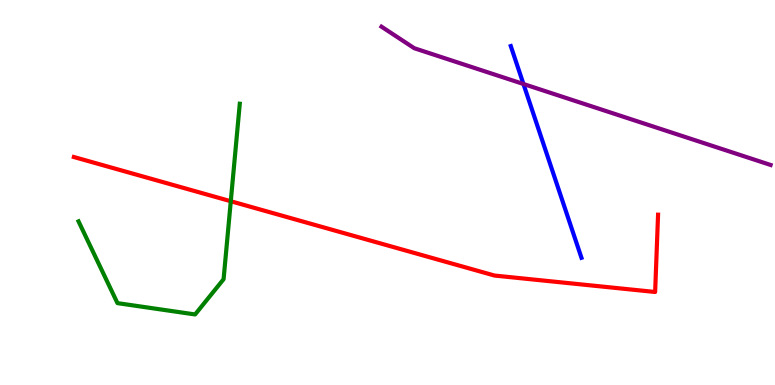[{'lines': ['blue', 'red'], 'intersections': []}, {'lines': ['green', 'red'], 'intersections': [{'x': 2.98, 'y': 4.77}]}, {'lines': ['purple', 'red'], 'intersections': []}, {'lines': ['blue', 'green'], 'intersections': []}, {'lines': ['blue', 'purple'], 'intersections': [{'x': 6.75, 'y': 7.82}]}, {'lines': ['green', 'purple'], 'intersections': []}]